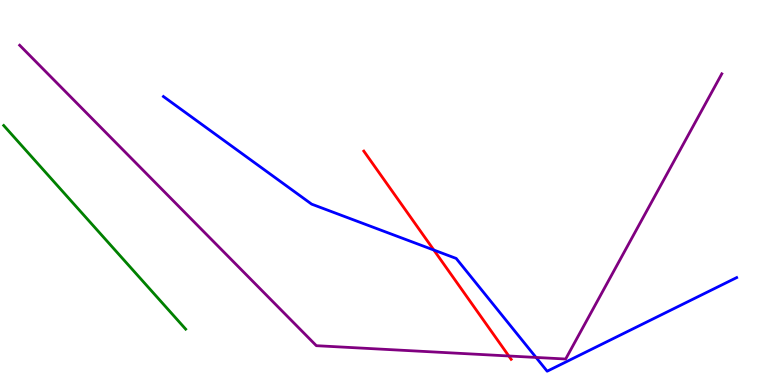[{'lines': ['blue', 'red'], 'intersections': [{'x': 5.6, 'y': 3.51}]}, {'lines': ['green', 'red'], 'intersections': []}, {'lines': ['purple', 'red'], 'intersections': [{'x': 6.57, 'y': 0.754}]}, {'lines': ['blue', 'green'], 'intersections': []}, {'lines': ['blue', 'purple'], 'intersections': [{'x': 6.92, 'y': 0.716}]}, {'lines': ['green', 'purple'], 'intersections': []}]